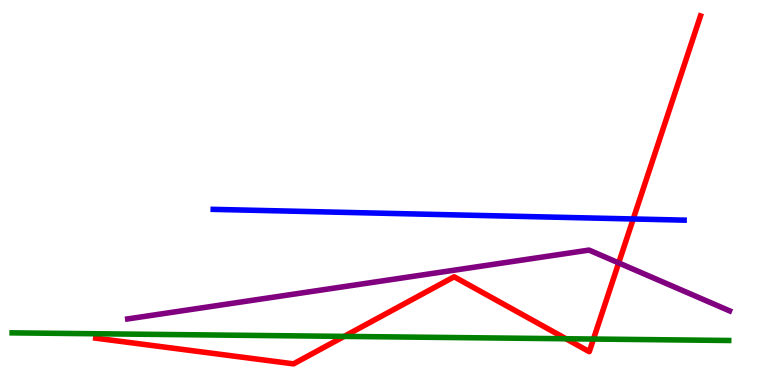[{'lines': ['blue', 'red'], 'intersections': [{'x': 8.17, 'y': 4.31}]}, {'lines': ['green', 'red'], 'intersections': [{'x': 4.44, 'y': 1.26}, {'x': 7.3, 'y': 1.2}, {'x': 7.66, 'y': 1.19}]}, {'lines': ['purple', 'red'], 'intersections': [{'x': 7.98, 'y': 3.17}]}, {'lines': ['blue', 'green'], 'intersections': []}, {'lines': ['blue', 'purple'], 'intersections': []}, {'lines': ['green', 'purple'], 'intersections': []}]